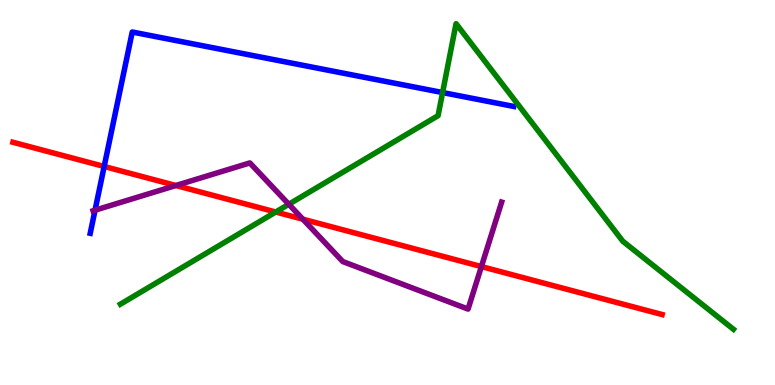[{'lines': ['blue', 'red'], 'intersections': [{'x': 1.34, 'y': 5.68}]}, {'lines': ['green', 'red'], 'intersections': [{'x': 3.56, 'y': 4.49}]}, {'lines': ['purple', 'red'], 'intersections': [{'x': 2.27, 'y': 5.18}, {'x': 3.91, 'y': 4.31}, {'x': 6.21, 'y': 3.08}]}, {'lines': ['blue', 'green'], 'intersections': [{'x': 5.71, 'y': 7.6}]}, {'lines': ['blue', 'purple'], 'intersections': [{'x': 1.23, 'y': 4.54}]}, {'lines': ['green', 'purple'], 'intersections': [{'x': 3.73, 'y': 4.69}]}]